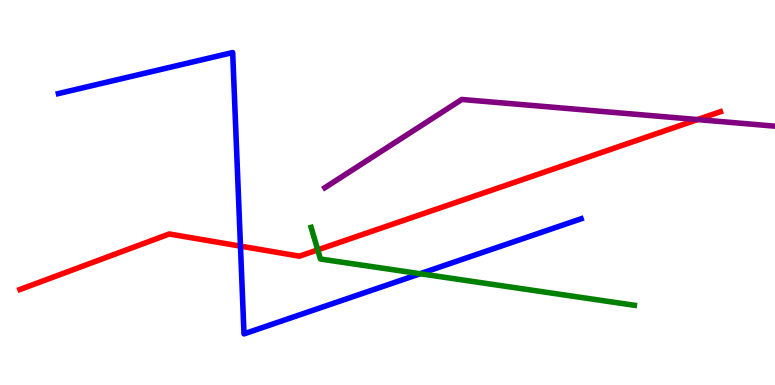[{'lines': ['blue', 'red'], 'intersections': [{'x': 3.1, 'y': 3.61}]}, {'lines': ['green', 'red'], 'intersections': [{'x': 4.1, 'y': 3.51}]}, {'lines': ['purple', 'red'], 'intersections': [{'x': 9.0, 'y': 6.89}]}, {'lines': ['blue', 'green'], 'intersections': [{'x': 5.42, 'y': 2.89}]}, {'lines': ['blue', 'purple'], 'intersections': []}, {'lines': ['green', 'purple'], 'intersections': []}]